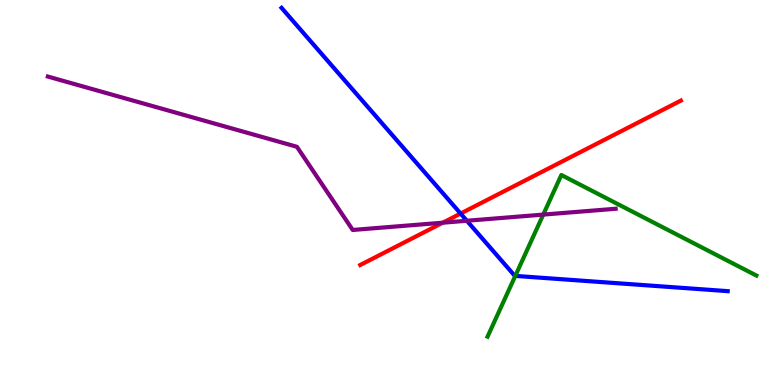[{'lines': ['blue', 'red'], 'intersections': [{'x': 5.94, 'y': 4.45}]}, {'lines': ['green', 'red'], 'intersections': []}, {'lines': ['purple', 'red'], 'intersections': [{'x': 5.71, 'y': 4.22}]}, {'lines': ['blue', 'green'], 'intersections': [{'x': 6.65, 'y': 2.83}]}, {'lines': ['blue', 'purple'], 'intersections': [{'x': 6.02, 'y': 4.27}]}, {'lines': ['green', 'purple'], 'intersections': [{'x': 7.01, 'y': 4.43}]}]